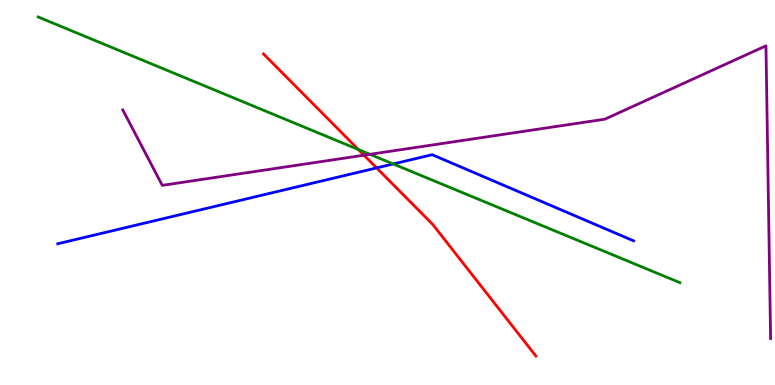[{'lines': ['blue', 'red'], 'intersections': [{'x': 4.86, 'y': 5.64}]}, {'lines': ['green', 'red'], 'intersections': [{'x': 4.62, 'y': 6.12}]}, {'lines': ['purple', 'red'], 'intersections': [{'x': 4.7, 'y': 5.97}]}, {'lines': ['blue', 'green'], 'intersections': [{'x': 5.07, 'y': 5.74}]}, {'lines': ['blue', 'purple'], 'intersections': []}, {'lines': ['green', 'purple'], 'intersections': [{'x': 4.77, 'y': 5.99}]}]